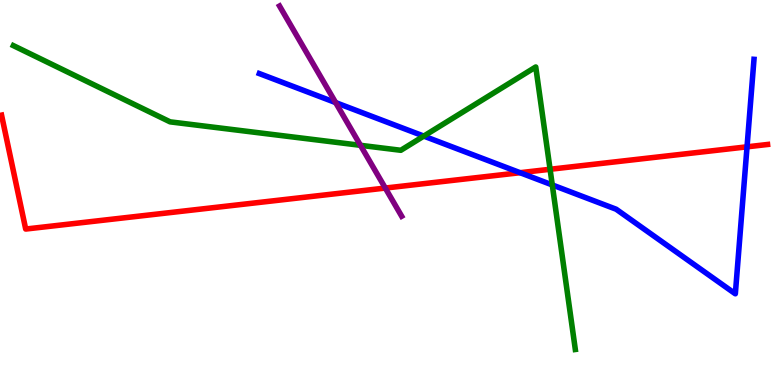[{'lines': ['blue', 'red'], 'intersections': [{'x': 6.71, 'y': 5.51}, {'x': 9.64, 'y': 6.19}]}, {'lines': ['green', 'red'], 'intersections': [{'x': 7.1, 'y': 5.6}]}, {'lines': ['purple', 'red'], 'intersections': [{'x': 4.97, 'y': 5.12}]}, {'lines': ['blue', 'green'], 'intersections': [{'x': 5.47, 'y': 6.47}, {'x': 7.13, 'y': 5.2}]}, {'lines': ['blue', 'purple'], 'intersections': [{'x': 4.33, 'y': 7.34}]}, {'lines': ['green', 'purple'], 'intersections': [{'x': 4.65, 'y': 6.23}]}]